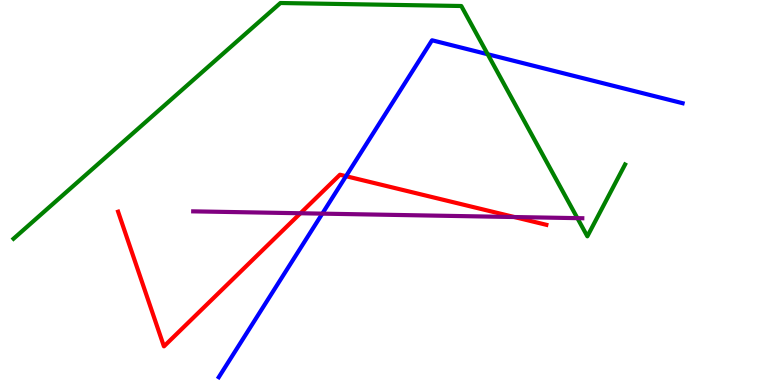[{'lines': ['blue', 'red'], 'intersections': [{'x': 4.46, 'y': 5.42}]}, {'lines': ['green', 'red'], 'intersections': []}, {'lines': ['purple', 'red'], 'intersections': [{'x': 3.88, 'y': 4.46}, {'x': 6.64, 'y': 4.36}]}, {'lines': ['blue', 'green'], 'intersections': [{'x': 6.29, 'y': 8.59}]}, {'lines': ['blue', 'purple'], 'intersections': [{'x': 4.16, 'y': 4.45}]}, {'lines': ['green', 'purple'], 'intersections': [{'x': 7.45, 'y': 4.33}]}]